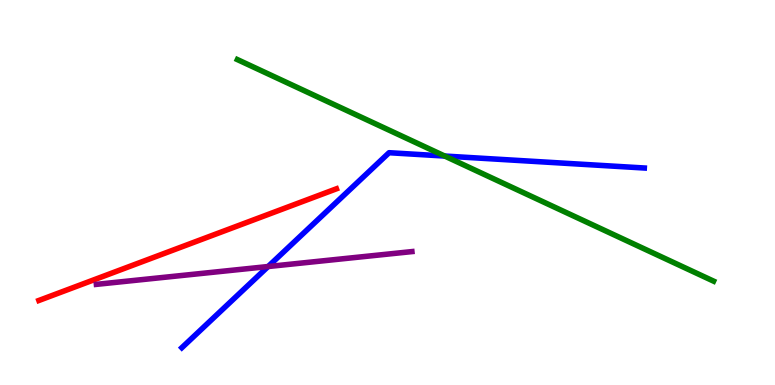[{'lines': ['blue', 'red'], 'intersections': []}, {'lines': ['green', 'red'], 'intersections': []}, {'lines': ['purple', 'red'], 'intersections': []}, {'lines': ['blue', 'green'], 'intersections': [{'x': 5.74, 'y': 5.95}]}, {'lines': ['blue', 'purple'], 'intersections': [{'x': 3.46, 'y': 3.08}]}, {'lines': ['green', 'purple'], 'intersections': []}]